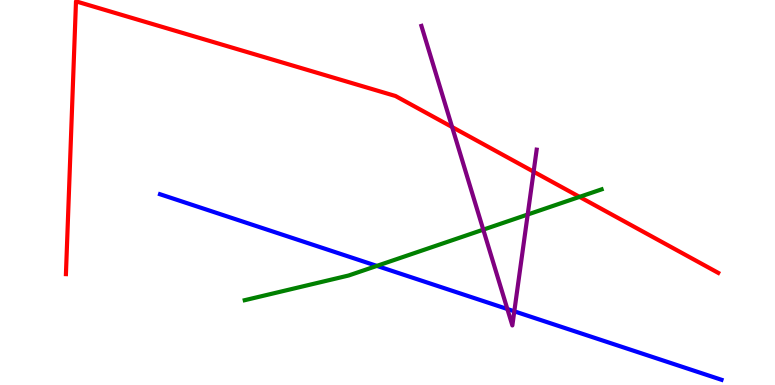[{'lines': ['blue', 'red'], 'intersections': []}, {'lines': ['green', 'red'], 'intersections': [{'x': 7.48, 'y': 4.89}]}, {'lines': ['purple', 'red'], 'intersections': [{'x': 5.83, 'y': 6.7}, {'x': 6.89, 'y': 5.54}]}, {'lines': ['blue', 'green'], 'intersections': [{'x': 4.86, 'y': 3.09}]}, {'lines': ['blue', 'purple'], 'intersections': [{'x': 6.55, 'y': 1.97}, {'x': 6.64, 'y': 1.91}]}, {'lines': ['green', 'purple'], 'intersections': [{'x': 6.24, 'y': 4.03}, {'x': 6.81, 'y': 4.43}]}]